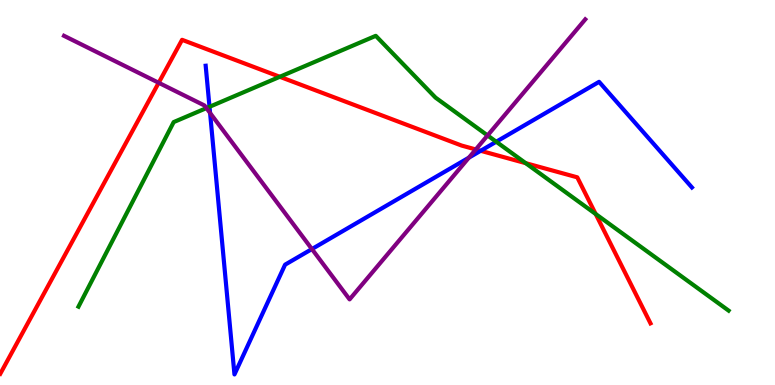[{'lines': ['blue', 'red'], 'intersections': [{'x': 6.2, 'y': 6.08}]}, {'lines': ['green', 'red'], 'intersections': [{'x': 3.61, 'y': 8.01}, {'x': 6.78, 'y': 5.76}, {'x': 7.69, 'y': 4.44}]}, {'lines': ['purple', 'red'], 'intersections': [{'x': 2.05, 'y': 7.85}, {'x': 6.14, 'y': 6.12}]}, {'lines': ['blue', 'green'], 'intersections': [{'x': 2.7, 'y': 7.23}, {'x': 6.4, 'y': 6.32}]}, {'lines': ['blue', 'purple'], 'intersections': [{'x': 2.71, 'y': 7.07}, {'x': 4.02, 'y': 3.53}, {'x': 6.05, 'y': 5.9}]}, {'lines': ['green', 'purple'], 'intersections': [{'x': 2.66, 'y': 7.19}, {'x': 6.29, 'y': 6.48}]}]